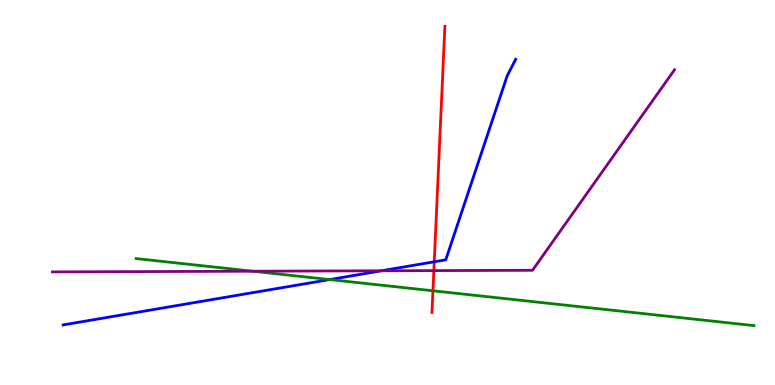[{'lines': ['blue', 'red'], 'intersections': [{'x': 5.6, 'y': 3.2}]}, {'lines': ['green', 'red'], 'intersections': [{'x': 5.59, 'y': 2.45}]}, {'lines': ['purple', 'red'], 'intersections': [{'x': 5.6, 'y': 2.97}]}, {'lines': ['blue', 'green'], 'intersections': [{'x': 4.25, 'y': 2.74}]}, {'lines': ['blue', 'purple'], 'intersections': [{'x': 4.92, 'y': 2.97}]}, {'lines': ['green', 'purple'], 'intersections': [{'x': 3.26, 'y': 2.96}]}]